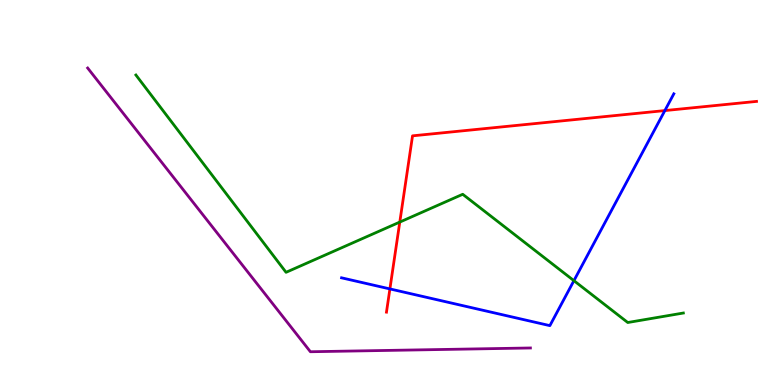[{'lines': ['blue', 'red'], 'intersections': [{'x': 5.03, 'y': 2.5}, {'x': 8.58, 'y': 7.13}]}, {'lines': ['green', 'red'], 'intersections': [{'x': 5.16, 'y': 4.23}]}, {'lines': ['purple', 'red'], 'intersections': []}, {'lines': ['blue', 'green'], 'intersections': [{'x': 7.41, 'y': 2.71}]}, {'lines': ['blue', 'purple'], 'intersections': []}, {'lines': ['green', 'purple'], 'intersections': []}]